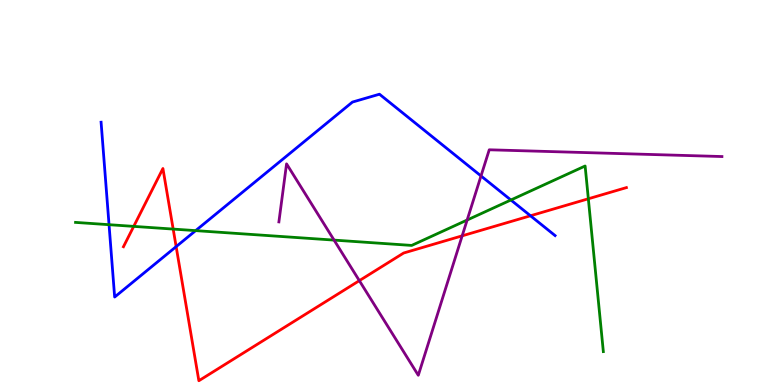[{'lines': ['blue', 'red'], 'intersections': [{'x': 2.27, 'y': 3.59}, {'x': 6.84, 'y': 4.4}]}, {'lines': ['green', 'red'], 'intersections': [{'x': 1.73, 'y': 4.12}, {'x': 2.23, 'y': 4.05}, {'x': 7.59, 'y': 4.84}]}, {'lines': ['purple', 'red'], 'intersections': [{'x': 4.64, 'y': 2.71}, {'x': 5.96, 'y': 3.87}]}, {'lines': ['blue', 'green'], 'intersections': [{'x': 1.41, 'y': 4.16}, {'x': 2.52, 'y': 4.01}, {'x': 6.59, 'y': 4.81}]}, {'lines': ['blue', 'purple'], 'intersections': [{'x': 6.21, 'y': 5.43}]}, {'lines': ['green', 'purple'], 'intersections': [{'x': 4.31, 'y': 3.76}, {'x': 6.03, 'y': 4.29}]}]